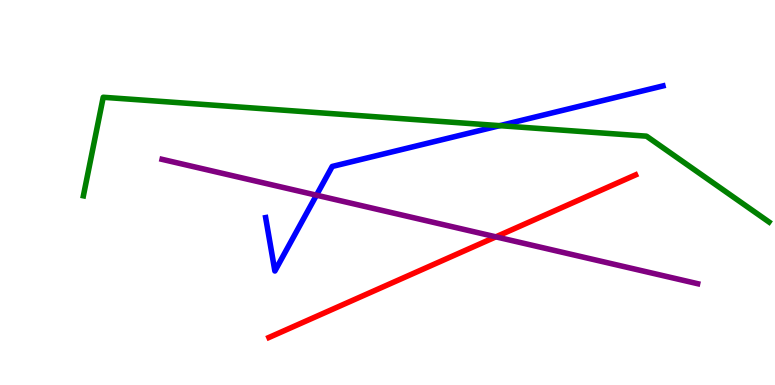[{'lines': ['blue', 'red'], 'intersections': []}, {'lines': ['green', 'red'], 'intersections': []}, {'lines': ['purple', 'red'], 'intersections': [{'x': 6.4, 'y': 3.85}]}, {'lines': ['blue', 'green'], 'intersections': [{'x': 6.45, 'y': 6.74}]}, {'lines': ['blue', 'purple'], 'intersections': [{'x': 4.08, 'y': 4.93}]}, {'lines': ['green', 'purple'], 'intersections': []}]